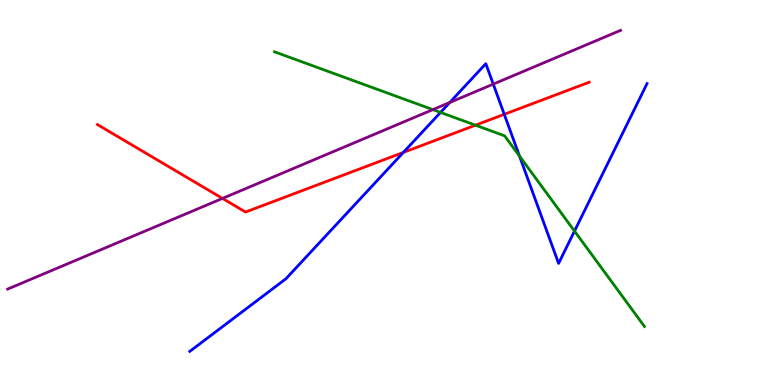[{'lines': ['blue', 'red'], 'intersections': [{'x': 5.2, 'y': 6.04}, {'x': 6.51, 'y': 7.03}]}, {'lines': ['green', 'red'], 'intersections': [{'x': 6.14, 'y': 6.75}]}, {'lines': ['purple', 'red'], 'intersections': [{'x': 2.87, 'y': 4.85}]}, {'lines': ['blue', 'green'], 'intersections': [{'x': 5.68, 'y': 7.08}, {'x': 6.7, 'y': 5.95}, {'x': 7.41, 'y': 4.0}]}, {'lines': ['blue', 'purple'], 'intersections': [{'x': 5.8, 'y': 7.34}, {'x': 6.36, 'y': 7.82}]}, {'lines': ['green', 'purple'], 'intersections': [{'x': 5.59, 'y': 7.15}]}]